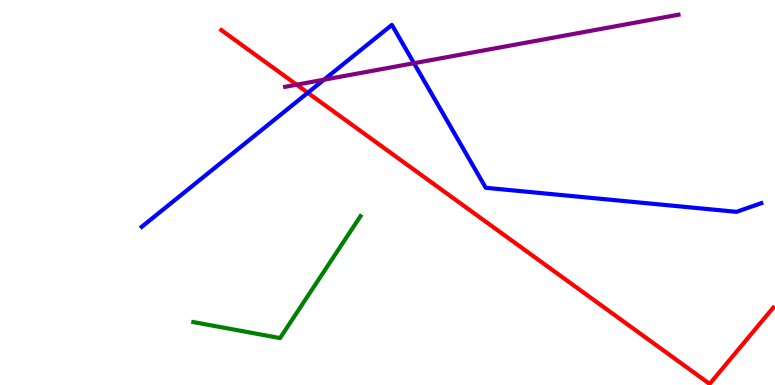[{'lines': ['blue', 'red'], 'intersections': [{'x': 3.97, 'y': 7.59}]}, {'lines': ['green', 'red'], 'intersections': []}, {'lines': ['purple', 'red'], 'intersections': [{'x': 3.83, 'y': 7.8}]}, {'lines': ['blue', 'green'], 'intersections': []}, {'lines': ['blue', 'purple'], 'intersections': [{'x': 4.18, 'y': 7.93}, {'x': 5.34, 'y': 8.36}]}, {'lines': ['green', 'purple'], 'intersections': []}]